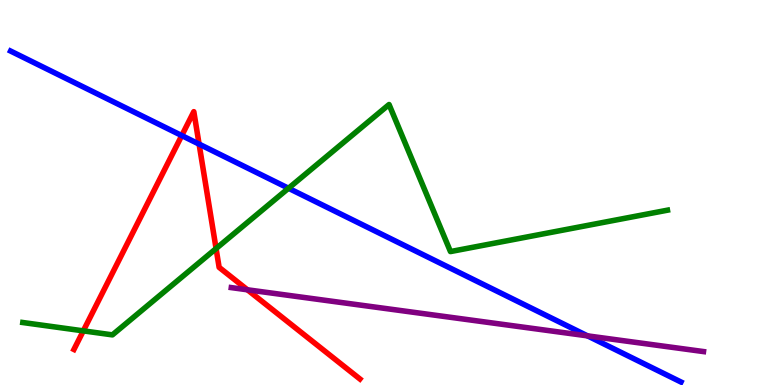[{'lines': ['blue', 'red'], 'intersections': [{'x': 2.35, 'y': 6.48}, {'x': 2.57, 'y': 6.26}]}, {'lines': ['green', 'red'], 'intersections': [{'x': 1.08, 'y': 1.41}, {'x': 2.79, 'y': 3.54}]}, {'lines': ['purple', 'red'], 'intersections': [{'x': 3.19, 'y': 2.47}]}, {'lines': ['blue', 'green'], 'intersections': [{'x': 3.72, 'y': 5.11}]}, {'lines': ['blue', 'purple'], 'intersections': [{'x': 7.58, 'y': 1.28}]}, {'lines': ['green', 'purple'], 'intersections': []}]